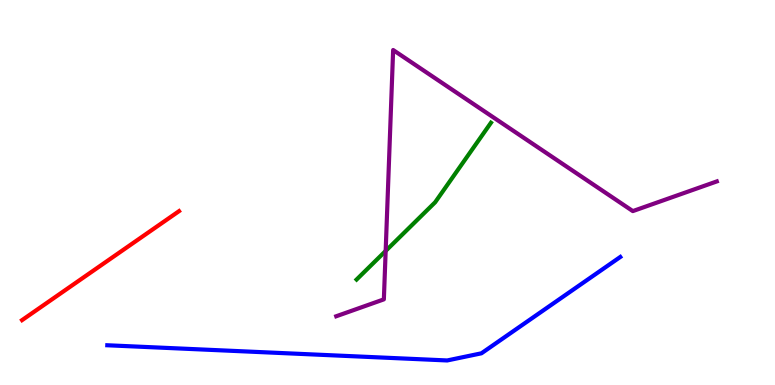[{'lines': ['blue', 'red'], 'intersections': []}, {'lines': ['green', 'red'], 'intersections': []}, {'lines': ['purple', 'red'], 'intersections': []}, {'lines': ['blue', 'green'], 'intersections': []}, {'lines': ['blue', 'purple'], 'intersections': []}, {'lines': ['green', 'purple'], 'intersections': [{'x': 4.98, 'y': 3.48}]}]